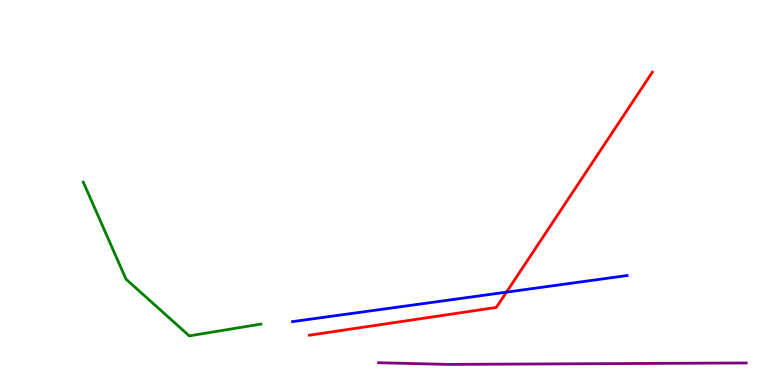[{'lines': ['blue', 'red'], 'intersections': [{'x': 6.53, 'y': 2.41}]}, {'lines': ['green', 'red'], 'intersections': []}, {'lines': ['purple', 'red'], 'intersections': []}, {'lines': ['blue', 'green'], 'intersections': []}, {'lines': ['blue', 'purple'], 'intersections': []}, {'lines': ['green', 'purple'], 'intersections': []}]